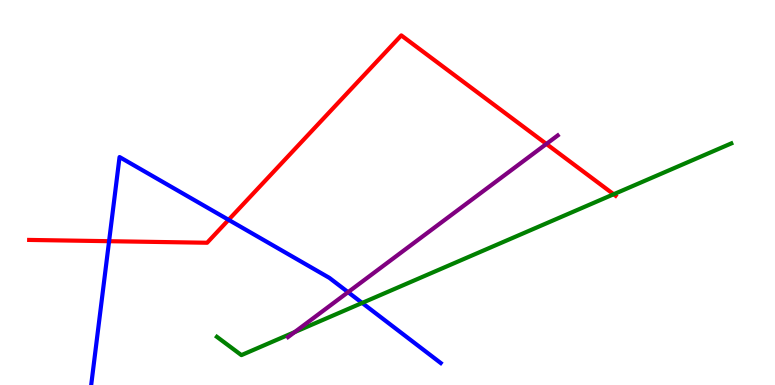[{'lines': ['blue', 'red'], 'intersections': [{'x': 1.41, 'y': 3.74}, {'x': 2.95, 'y': 4.29}]}, {'lines': ['green', 'red'], 'intersections': [{'x': 7.92, 'y': 4.95}]}, {'lines': ['purple', 'red'], 'intersections': [{'x': 7.05, 'y': 6.26}]}, {'lines': ['blue', 'green'], 'intersections': [{'x': 4.67, 'y': 2.13}]}, {'lines': ['blue', 'purple'], 'intersections': [{'x': 4.49, 'y': 2.41}]}, {'lines': ['green', 'purple'], 'intersections': [{'x': 3.8, 'y': 1.37}]}]